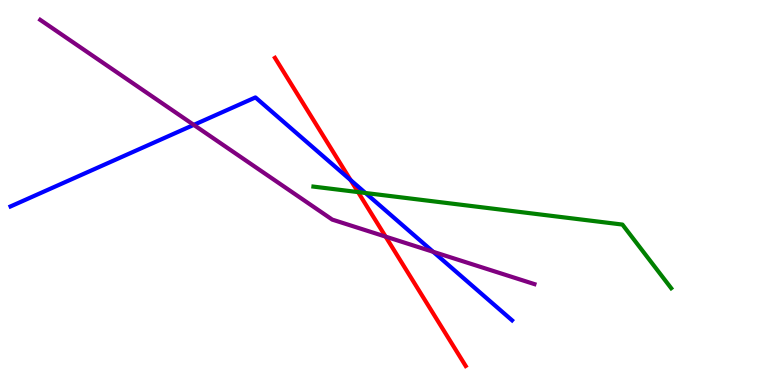[{'lines': ['blue', 'red'], 'intersections': [{'x': 4.52, 'y': 5.32}]}, {'lines': ['green', 'red'], 'intersections': [{'x': 4.62, 'y': 5.01}]}, {'lines': ['purple', 'red'], 'intersections': [{'x': 4.98, 'y': 3.85}]}, {'lines': ['blue', 'green'], 'intersections': [{'x': 4.72, 'y': 4.99}]}, {'lines': ['blue', 'purple'], 'intersections': [{'x': 2.5, 'y': 6.76}, {'x': 5.59, 'y': 3.46}]}, {'lines': ['green', 'purple'], 'intersections': []}]